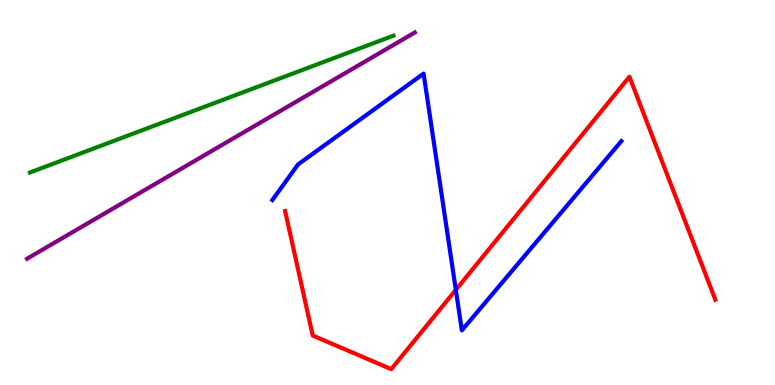[{'lines': ['blue', 'red'], 'intersections': [{'x': 5.88, 'y': 2.47}]}, {'lines': ['green', 'red'], 'intersections': []}, {'lines': ['purple', 'red'], 'intersections': []}, {'lines': ['blue', 'green'], 'intersections': []}, {'lines': ['blue', 'purple'], 'intersections': []}, {'lines': ['green', 'purple'], 'intersections': []}]